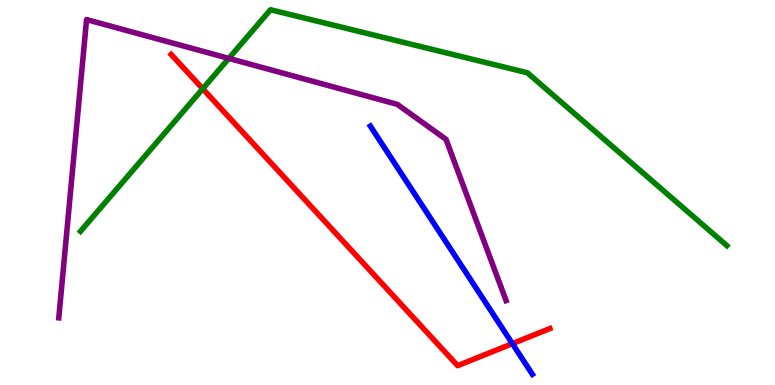[{'lines': ['blue', 'red'], 'intersections': [{'x': 6.61, 'y': 1.07}]}, {'lines': ['green', 'red'], 'intersections': [{'x': 2.62, 'y': 7.69}]}, {'lines': ['purple', 'red'], 'intersections': []}, {'lines': ['blue', 'green'], 'intersections': []}, {'lines': ['blue', 'purple'], 'intersections': []}, {'lines': ['green', 'purple'], 'intersections': [{'x': 2.95, 'y': 8.48}]}]